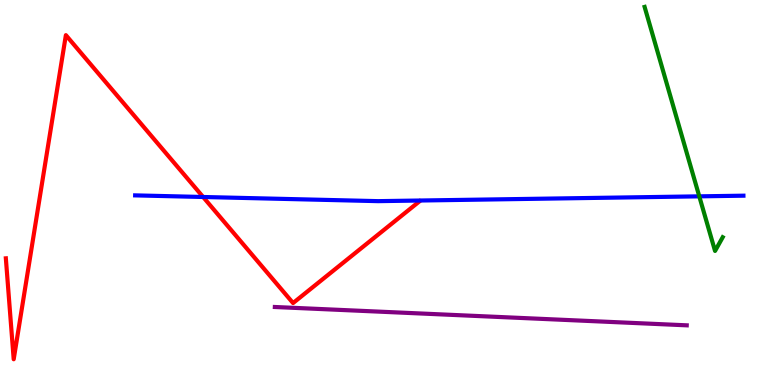[{'lines': ['blue', 'red'], 'intersections': [{'x': 2.62, 'y': 4.88}]}, {'lines': ['green', 'red'], 'intersections': []}, {'lines': ['purple', 'red'], 'intersections': []}, {'lines': ['blue', 'green'], 'intersections': [{'x': 9.02, 'y': 4.9}]}, {'lines': ['blue', 'purple'], 'intersections': []}, {'lines': ['green', 'purple'], 'intersections': []}]